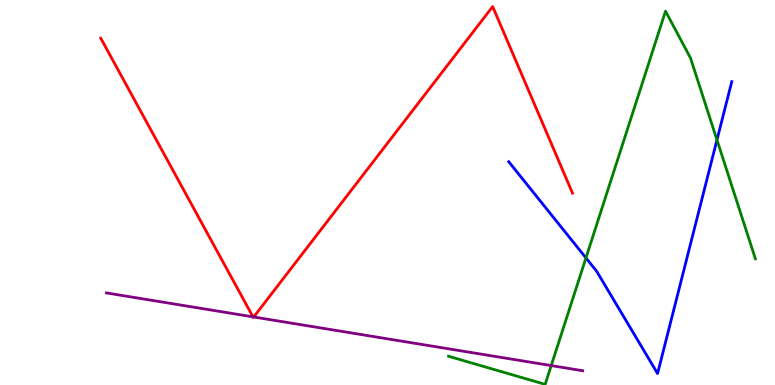[{'lines': ['blue', 'red'], 'intersections': []}, {'lines': ['green', 'red'], 'intersections': []}, {'lines': ['purple', 'red'], 'intersections': [{'x': 3.26, 'y': 1.77}, {'x': 3.27, 'y': 1.77}]}, {'lines': ['blue', 'green'], 'intersections': [{'x': 7.56, 'y': 3.3}, {'x': 9.25, 'y': 6.37}]}, {'lines': ['blue', 'purple'], 'intersections': []}, {'lines': ['green', 'purple'], 'intersections': [{'x': 7.11, 'y': 0.504}]}]